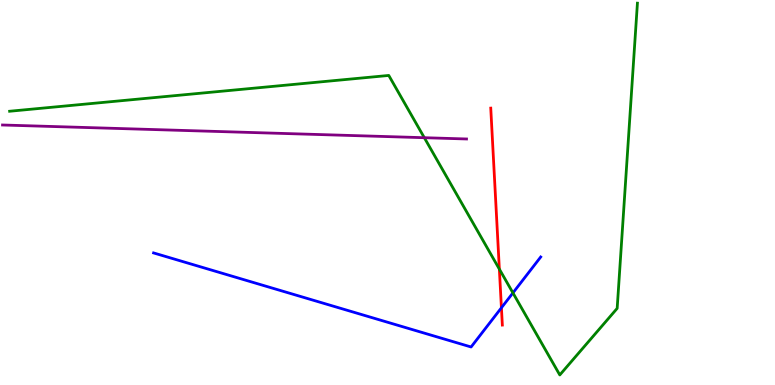[{'lines': ['blue', 'red'], 'intersections': [{'x': 6.47, 'y': 2.01}]}, {'lines': ['green', 'red'], 'intersections': [{'x': 6.44, 'y': 3.01}]}, {'lines': ['purple', 'red'], 'intersections': []}, {'lines': ['blue', 'green'], 'intersections': [{'x': 6.62, 'y': 2.39}]}, {'lines': ['blue', 'purple'], 'intersections': []}, {'lines': ['green', 'purple'], 'intersections': [{'x': 5.48, 'y': 6.42}]}]